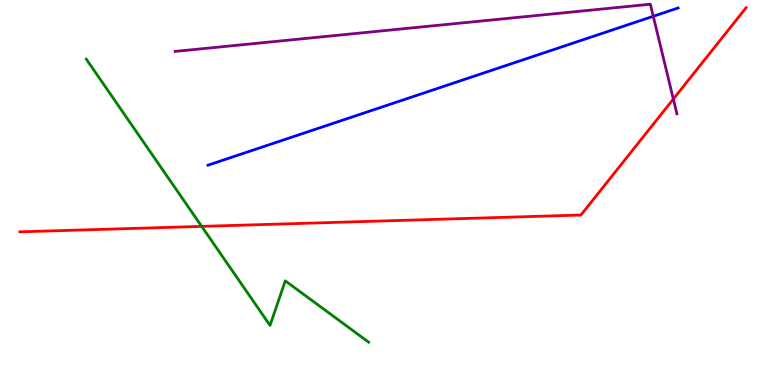[{'lines': ['blue', 'red'], 'intersections': []}, {'lines': ['green', 'red'], 'intersections': [{'x': 2.6, 'y': 4.12}]}, {'lines': ['purple', 'red'], 'intersections': [{'x': 8.69, 'y': 7.43}]}, {'lines': ['blue', 'green'], 'intersections': []}, {'lines': ['blue', 'purple'], 'intersections': [{'x': 8.43, 'y': 9.58}]}, {'lines': ['green', 'purple'], 'intersections': []}]